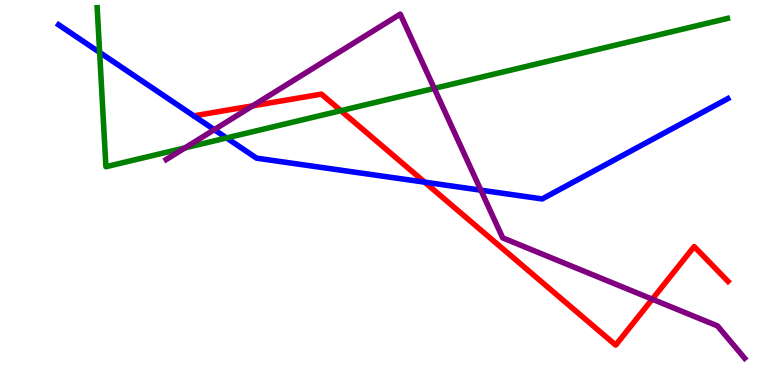[{'lines': ['blue', 'red'], 'intersections': [{'x': 5.48, 'y': 5.27}]}, {'lines': ['green', 'red'], 'intersections': [{'x': 4.4, 'y': 7.13}]}, {'lines': ['purple', 'red'], 'intersections': [{'x': 3.26, 'y': 7.25}, {'x': 8.42, 'y': 2.23}]}, {'lines': ['blue', 'green'], 'intersections': [{'x': 1.29, 'y': 8.64}, {'x': 2.92, 'y': 6.42}]}, {'lines': ['blue', 'purple'], 'intersections': [{'x': 2.77, 'y': 6.63}, {'x': 6.2, 'y': 5.06}]}, {'lines': ['green', 'purple'], 'intersections': [{'x': 2.39, 'y': 6.16}, {'x': 5.6, 'y': 7.7}]}]